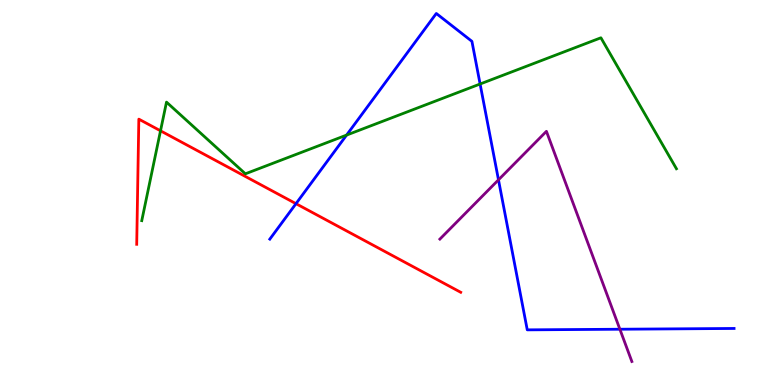[{'lines': ['blue', 'red'], 'intersections': [{'x': 3.82, 'y': 4.71}]}, {'lines': ['green', 'red'], 'intersections': [{'x': 2.07, 'y': 6.6}]}, {'lines': ['purple', 'red'], 'intersections': []}, {'lines': ['blue', 'green'], 'intersections': [{'x': 4.47, 'y': 6.49}, {'x': 6.19, 'y': 7.82}]}, {'lines': ['blue', 'purple'], 'intersections': [{'x': 6.43, 'y': 5.33}, {'x': 8.0, 'y': 1.45}]}, {'lines': ['green', 'purple'], 'intersections': []}]